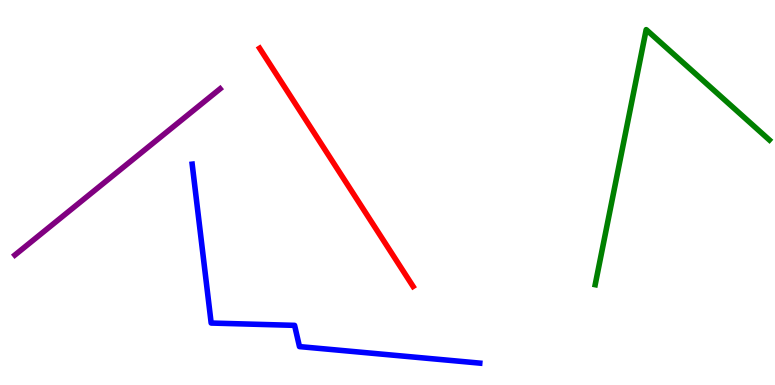[{'lines': ['blue', 'red'], 'intersections': []}, {'lines': ['green', 'red'], 'intersections': []}, {'lines': ['purple', 'red'], 'intersections': []}, {'lines': ['blue', 'green'], 'intersections': []}, {'lines': ['blue', 'purple'], 'intersections': []}, {'lines': ['green', 'purple'], 'intersections': []}]